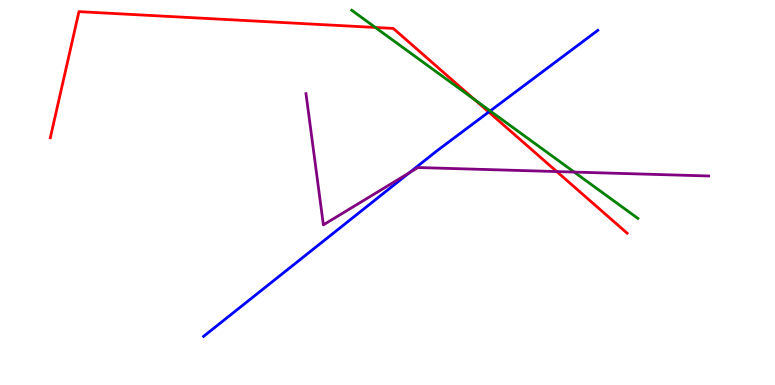[{'lines': ['blue', 'red'], 'intersections': [{'x': 6.31, 'y': 7.09}]}, {'lines': ['green', 'red'], 'intersections': [{'x': 4.84, 'y': 9.29}, {'x': 6.12, 'y': 7.41}]}, {'lines': ['purple', 'red'], 'intersections': [{'x': 7.18, 'y': 5.54}]}, {'lines': ['blue', 'green'], 'intersections': [{'x': 6.32, 'y': 7.12}]}, {'lines': ['blue', 'purple'], 'intersections': [{'x': 5.28, 'y': 5.51}]}, {'lines': ['green', 'purple'], 'intersections': [{'x': 7.41, 'y': 5.53}]}]